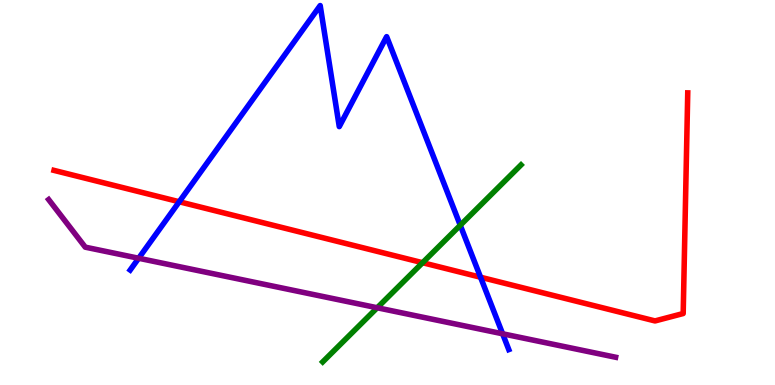[{'lines': ['blue', 'red'], 'intersections': [{'x': 2.31, 'y': 4.76}, {'x': 6.2, 'y': 2.8}]}, {'lines': ['green', 'red'], 'intersections': [{'x': 5.45, 'y': 3.18}]}, {'lines': ['purple', 'red'], 'intersections': []}, {'lines': ['blue', 'green'], 'intersections': [{'x': 5.94, 'y': 4.15}]}, {'lines': ['blue', 'purple'], 'intersections': [{'x': 1.79, 'y': 3.29}, {'x': 6.49, 'y': 1.33}]}, {'lines': ['green', 'purple'], 'intersections': [{'x': 4.87, 'y': 2.01}]}]